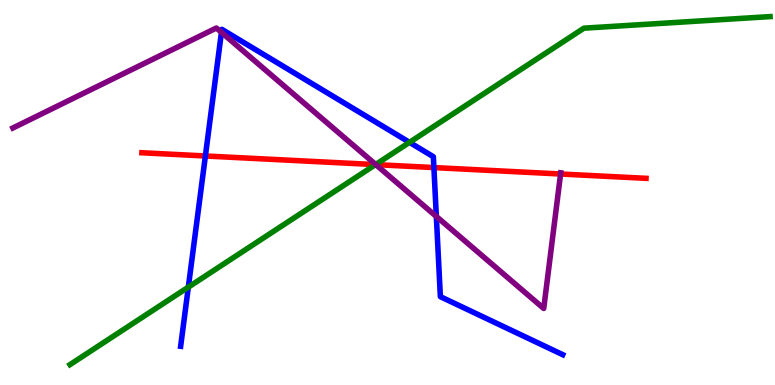[{'lines': ['blue', 'red'], 'intersections': [{'x': 2.65, 'y': 5.95}, {'x': 5.6, 'y': 5.65}]}, {'lines': ['green', 'red'], 'intersections': [{'x': 4.85, 'y': 5.72}]}, {'lines': ['purple', 'red'], 'intersections': [{'x': 4.85, 'y': 5.72}, {'x': 7.23, 'y': 5.48}]}, {'lines': ['blue', 'green'], 'intersections': [{'x': 2.43, 'y': 2.54}, {'x': 5.28, 'y': 6.3}]}, {'lines': ['blue', 'purple'], 'intersections': [{'x': 2.86, 'y': 9.16}, {'x': 5.63, 'y': 4.38}]}, {'lines': ['green', 'purple'], 'intersections': [{'x': 4.85, 'y': 5.73}]}]